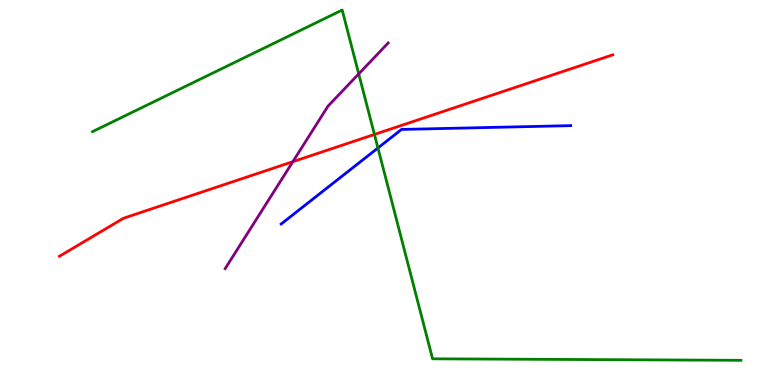[{'lines': ['blue', 'red'], 'intersections': []}, {'lines': ['green', 'red'], 'intersections': [{'x': 4.83, 'y': 6.51}]}, {'lines': ['purple', 'red'], 'intersections': [{'x': 3.78, 'y': 5.8}]}, {'lines': ['blue', 'green'], 'intersections': [{'x': 4.88, 'y': 6.16}]}, {'lines': ['blue', 'purple'], 'intersections': []}, {'lines': ['green', 'purple'], 'intersections': [{'x': 4.63, 'y': 8.08}]}]